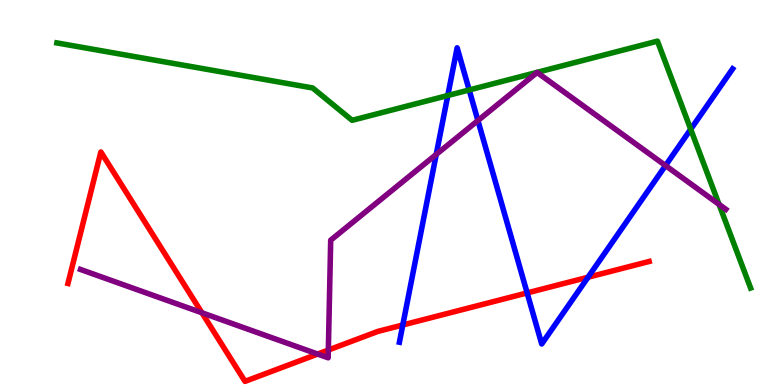[{'lines': ['blue', 'red'], 'intersections': [{'x': 5.2, 'y': 1.56}, {'x': 6.8, 'y': 2.39}, {'x': 7.59, 'y': 2.8}]}, {'lines': ['green', 'red'], 'intersections': []}, {'lines': ['purple', 'red'], 'intersections': [{'x': 2.61, 'y': 1.88}, {'x': 4.1, 'y': 0.804}, {'x': 4.24, 'y': 0.908}]}, {'lines': ['blue', 'green'], 'intersections': [{'x': 5.78, 'y': 7.52}, {'x': 6.05, 'y': 7.66}, {'x': 8.91, 'y': 6.64}]}, {'lines': ['blue', 'purple'], 'intersections': [{'x': 5.63, 'y': 5.99}, {'x': 6.17, 'y': 6.87}, {'x': 8.59, 'y': 5.7}]}, {'lines': ['green', 'purple'], 'intersections': [{'x': 9.28, 'y': 4.69}]}]